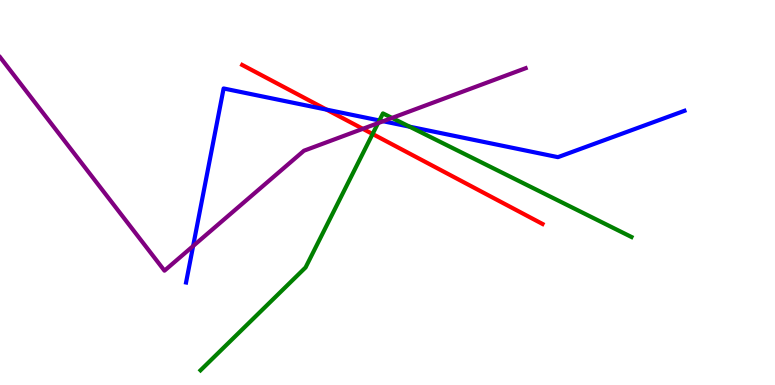[{'lines': ['blue', 'red'], 'intersections': [{'x': 4.21, 'y': 7.15}]}, {'lines': ['green', 'red'], 'intersections': [{'x': 4.81, 'y': 6.52}]}, {'lines': ['purple', 'red'], 'intersections': [{'x': 4.68, 'y': 6.65}]}, {'lines': ['blue', 'green'], 'intersections': [{'x': 4.9, 'y': 6.87}, {'x': 5.29, 'y': 6.71}]}, {'lines': ['blue', 'purple'], 'intersections': [{'x': 2.49, 'y': 3.61}, {'x': 4.94, 'y': 6.85}]}, {'lines': ['green', 'purple'], 'intersections': [{'x': 4.88, 'y': 6.8}, {'x': 5.06, 'y': 6.94}]}]